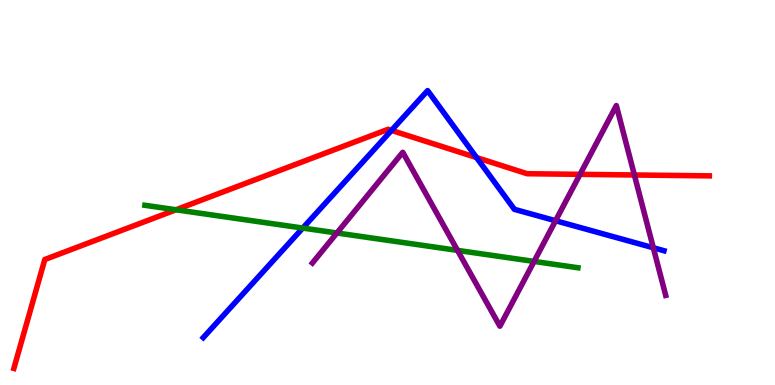[{'lines': ['blue', 'red'], 'intersections': [{'x': 5.05, 'y': 6.61}, {'x': 6.15, 'y': 5.91}]}, {'lines': ['green', 'red'], 'intersections': [{'x': 2.27, 'y': 4.55}]}, {'lines': ['purple', 'red'], 'intersections': [{'x': 7.48, 'y': 5.47}, {'x': 8.19, 'y': 5.46}]}, {'lines': ['blue', 'green'], 'intersections': [{'x': 3.91, 'y': 4.08}]}, {'lines': ['blue', 'purple'], 'intersections': [{'x': 7.17, 'y': 4.27}, {'x': 8.43, 'y': 3.56}]}, {'lines': ['green', 'purple'], 'intersections': [{'x': 4.35, 'y': 3.95}, {'x': 5.9, 'y': 3.5}, {'x': 6.89, 'y': 3.21}]}]